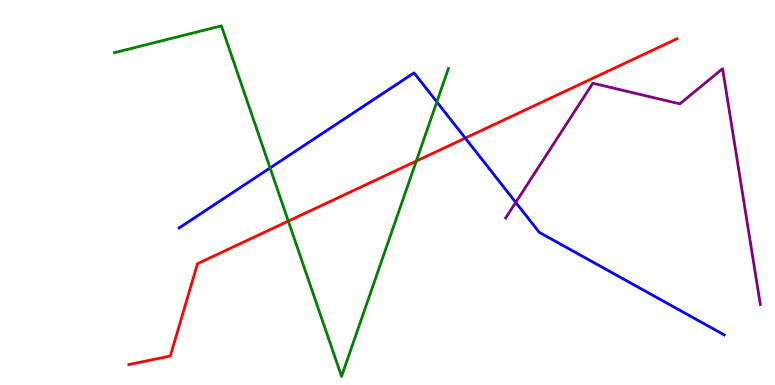[{'lines': ['blue', 'red'], 'intersections': [{'x': 6.0, 'y': 6.41}]}, {'lines': ['green', 'red'], 'intersections': [{'x': 3.72, 'y': 4.26}, {'x': 5.37, 'y': 5.82}]}, {'lines': ['purple', 'red'], 'intersections': []}, {'lines': ['blue', 'green'], 'intersections': [{'x': 3.48, 'y': 5.64}, {'x': 5.64, 'y': 7.35}]}, {'lines': ['blue', 'purple'], 'intersections': [{'x': 6.65, 'y': 4.74}]}, {'lines': ['green', 'purple'], 'intersections': []}]